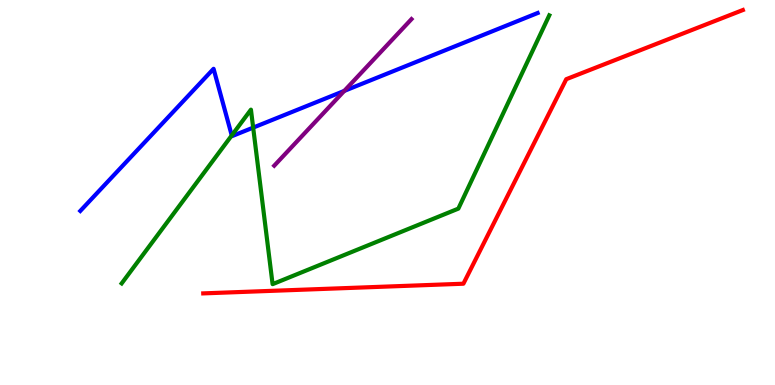[{'lines': ['blue', 'red'], 'intersections': []}, {'lines': ['green', 'red'], 'intersections': []}, {'lines': ['purple', 'red'], 'intersections': []}, {'lines': ['blue', 'green'], 'intersections': [{'x': 2.99, 'y': 6.48}, {'x': 3.27, 'y': 6.69}]}, {'lines': ['blue', 'purple'], 'intersections': [{'x': 4.44, 'y': 7.64}]}, {'lines': ['green', 'purple'], 'intersections': []}]